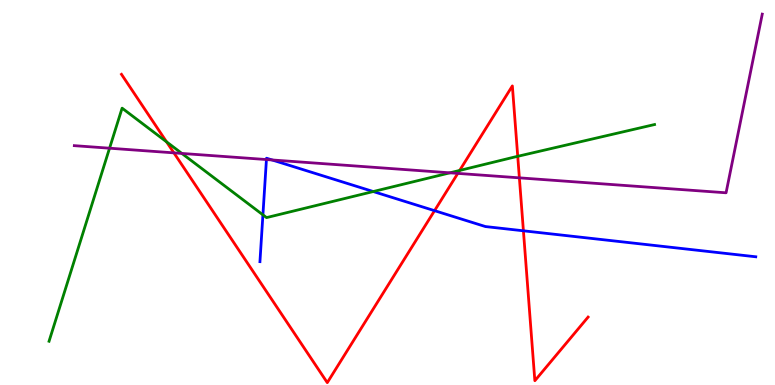[{'lines': ['blue', 'red'], 'intersections': [{'x': 5.61, 'y': 4.53}, {'x': 6.75, 'y': 4.01}]}, {'lines': ['green', 'red'], 'intersections': [{'x': 2.15, 'y': 6.32}, {'x': 5.93, 'y': 5.57}, {'x': 6.68, 'y': 5.94}]}, {'lines': ['purple', 'red'], 'intersections': [{'x': 2.24, 'y': 6.03}, {'x': 5.91, 'y': 5.5}, {'x': 6.7, 'y': 5.38}]}, {'lines': ['blue', 'green'], 'intersections': [{'x': 3.39, 'y': 4.42}, {'x': 4.82, 'y': 5.02}]}, {'lines': ['blue', 'purple'], 'intersections': [{'x': 3.44, 'y': 5.86}, {'x': 3.51, 'y': 5.85}]}, {'lines': ['green', 'purple'], 'intersections': [{'x': 1.41, 'y': 6.15}, {'x': 2.35, 'y': 6.01}, {'x': 5.81, 'y': 5.51}]}]